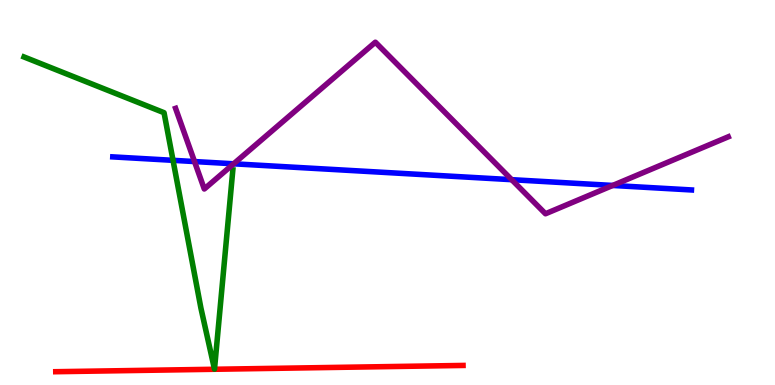[{'lines': ['blue', 'red'], 'intersections': []}, {'lines': ['green', 'red'], 'intersections': []}, {'lines': ['purple', 'red'], 'intersections': []}, {'lines': ['blue', 'green'], 'intersections': [{'x': 2.23, 'y': 5.84}]}, {'lines': ['blue', 'purple'], 'intersections': [{'x': 2.51, 'y': 5.8}, {'x': 3.01, 'y': 5.75}, {'x': 6.6, 'y': 5.33}, {'x': 7.91, 'y': 5.18}]}, {'lines': ['green', 'purple'], 'intersections': []}]